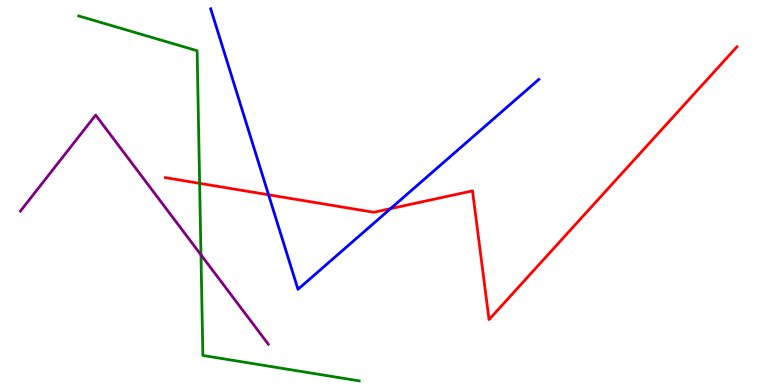[{'lines': ['blue', 'red'], 'intersections': [{'x': 3.47, 'y': 4.94}, {'x': 5.04, 'y': 4.58}]}, {'lines': ['green', 'red'], 'intersections': [{'x': 2.58, 'y': 5.24}]}, {'lines': ['purple', 'red'], 'intersections': []}, {'lines': ['blue', 'green'], 'intersections': []}, {'lines': ['blue', 'purple'], 'intersections': []}, {'lines': ['green', 'purple'], 'intersections': [{'x': 2.59, 'y': 3.38}]}]